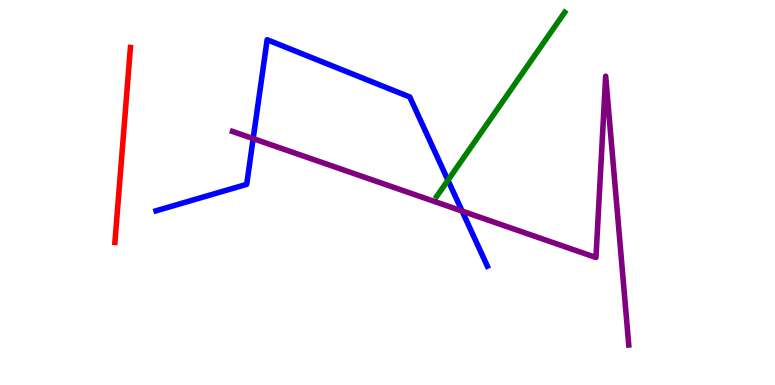[{'lines': ['blue', 'red'], 'intersections': []}, {'lines': ['green', 'red'], 'intersections': []}, {'lines': ['purple', 'red'], 'intersections': []}, {'lines': ['blue', 'green'], 'intersections': [{'x': 5.78, 'y': 5.32}]}, {'lines': ['blue', 'purple'], 'intersections': [{'x': 3.27, 'y': 6.4}, {'x': 5.96, 'y': 4.52}]}, {'lines': ['green', 'purple'], 'intersections': []}]